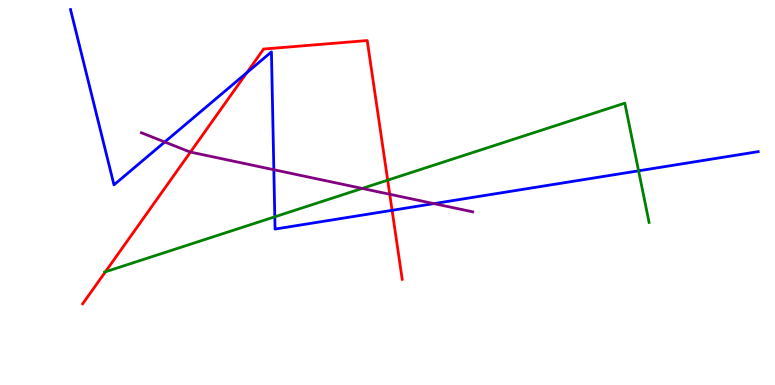[{'lines': ['blue', 'red'], 'intersections': [{'x': 3.19, 'y': 8.11}, {'x': 5.06, 'y': 4.54}]}, {'lines': ['green', 'red'], 'intersections': [{'x': 1.36, 'y': 2.94}, {'x': 5.0, 'y': 5.32}]}, {'lines': ['purple', 'red'], 'intersections': [{'x': 2.46, 'y': 6.05}, {'x': 5.03, 'y': 4.95}]}, {'lines': ['blue', 'green'], 'intersections': [{'x': 3.55, 'y': 4.37}, {'x': 8.24, 'y': 5.56}]}, {'lines': ['blue', 'purple'], 'intersections': [{'x': 2.13, 'y': 6.31}, {'x': 3.53, 'y': 5.59}, {'x': 5.6, 'y': 4.71}]}, {'lines': ['green', 'purple'], 'intersections': [{'x': 4.67, 'y': 5.11}]}]